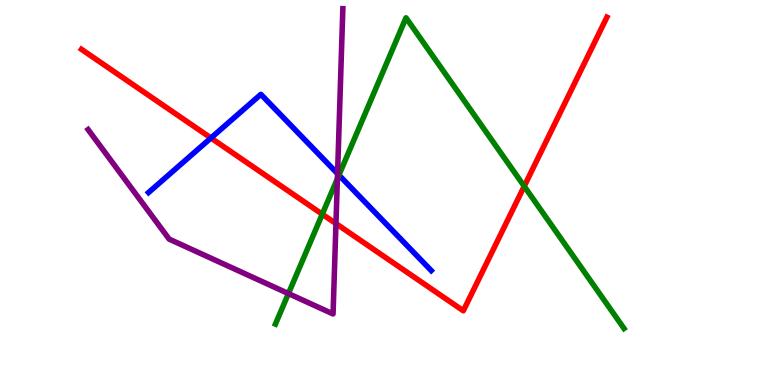[{'lines': ['blue', 'red'], 'intersections': [{'x': 2.72, 'y': 6.42}]}, {'lines': ['green', 'red'], 'intersections': [{'x': 4.16, 'y': 4.44}, {'x': 6.76, 'y': 5.16}]}, {'lines': ['purple', 'red'], 'intersections': [{'x': 4.33, 'y': 4.19}]}, {'lines': ['blue', 'green'], 'intersections': [{'x': 4.37, 'y': 5.45}]}, {'lines': ['blue', 'purple'], 'intersections': [{'x': 4.36, 'y': 5.49}]}, {'lines': ['green', 'purple'], 'intersections': [{'x': 3.72, 'y': 2.37}, {'x': 4.35, 'y': 5.36}]}]